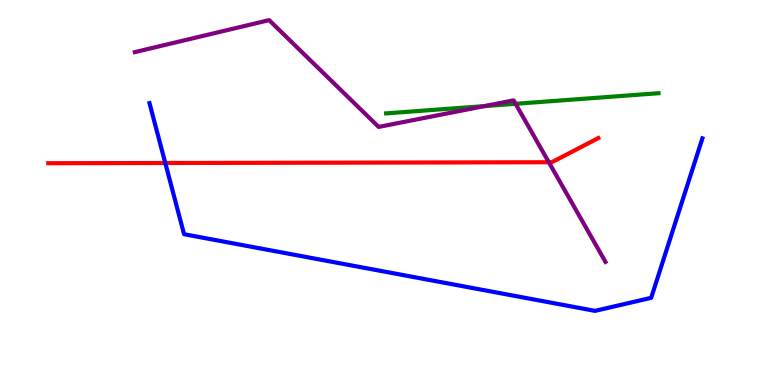[{'lines': ['blue', 'red'], 'intersections': [{'x': 2.13, 'y': 5.77}]}, {'lines': ['green', 'red'], 'intersections': []}, {'lines': ['purple', 'red'], 'intersections': [{'x': 7.08, 'y': 5.79}]}, {'lines': ['blue', 'green'], 'intersections': []}, {'lines': ['blue', 'purple'], 'intersections': []}, {'lines': ['green', 'purple'], 'intersections': [{'x': 6.25, 'y': 7.24}, {'x': 6.65, 'y': 7.3}]}]